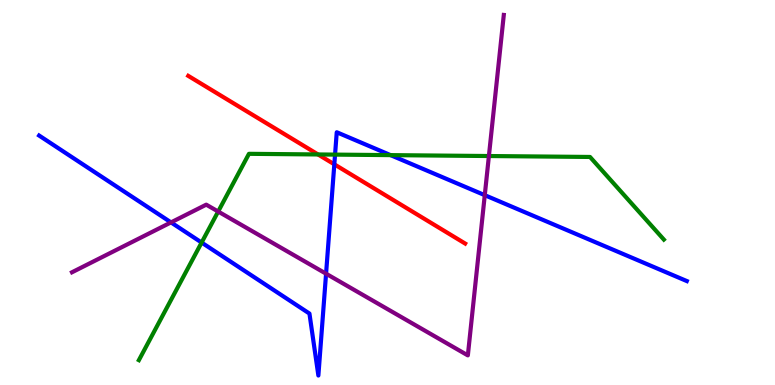[{'lines': ['blue', 'red'], 'intersections': [{'x': 4.31, 'y': 5.73}]}, {'lines': ['green', 'red'], 'intersections': [{'x': 4.1, 'y': 5.99}]}, {'lines': ['purple', 'red'], 'intersections': []}, {'lines': ['blue', 'green'], 'intersections': [{'x': 2.6, 'y': 3.7}, {'x': 4.32, 'y': 5.98}, {'x': 5.04, 'y': 5.97}]}, {'lines': ['blue', 'purple'], 'intersections': [{'x': 2.21, 'y': 4.22}, {'x': 4.21, 'y': 2.89}, {'x': 6.26, 'y': 4.93}]}, {'lines': ['green', 'purple'], 'intersections': [{'x': 2.82, 'y': 4.51}, {'x': 6.31, 'y': 5.95}]}]